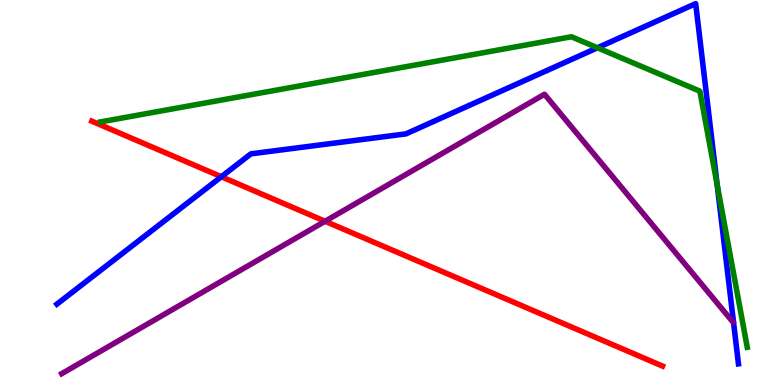[{'lines': ['blue', 'red'], 'intersections': [{'x': 2.86, 'y': 5.41}]}, {'lines': ['green', 'red'], 'intersections': []}, {'lines': ['purple', 'red'], 'intersections': [{'x': 4.19, 'y': 4.25}]}, {'lines': ['blue', 'green'], 'intersections': [{'x': 7.71, 'y': 8.76}, {'x': 9.25, 'y': 5.2}]}, {'lines': ['blue', 'purple'], 'intersections': []}, {'lines': ['green', 'purple'], 'intersections': []}]